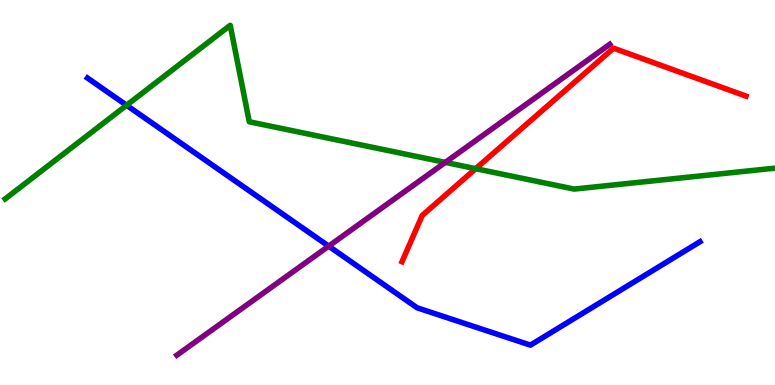[{'lines': ['blue', 'red'], 'intersections': []}, {'lines': ['green', 'red'], 'intersections': [{'x': 6.14, 'y': 5.62}]}, {'lines': ['purple', 'red'], 'intersections': []}, {'lines': ['blue', 'green'], 'intersections': [{'x': 1.63, 'y': 7.27}]}, {'lines': ['blue', 'purple'], 'intersections': [{'x': 4.24, 'y': 3.61}]}, {'lines': ['green', 'purple'], 'intersections': [{'x': 5.75, 'y': 5.78}]}]